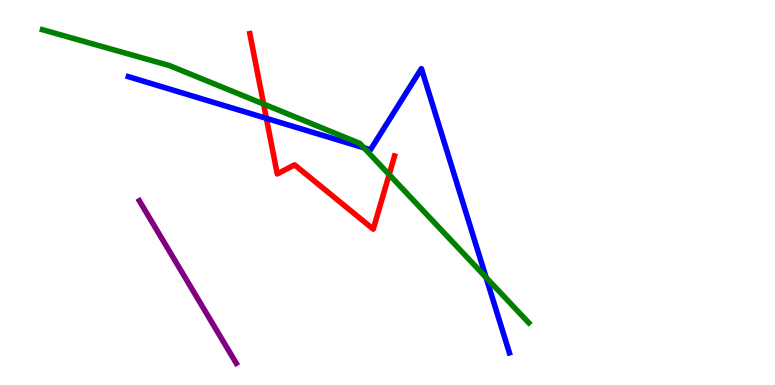[{'lines': ['blue', 'red'], 'intersections': [{'x': 3.44, 'y': 6.93}]}, {'lines': ['green', 'red'], 'intersections': [{'x': 3.4, 'y': 7.3}, {'x': 5.02, 'y': 5.47}]}, {'lines': ['purple', 'red'], 'intersections': []}, {'lines': ['blue', 'green'], 'intersections': [{'x': 4.7, 'y': 6.16}, {'x': 6.27, 'y': 2.79}]}, {'lines': ['blue', 'purple'], 'intersections': []}, {'lines': ['green', 'purple'], 'intersections': []}]